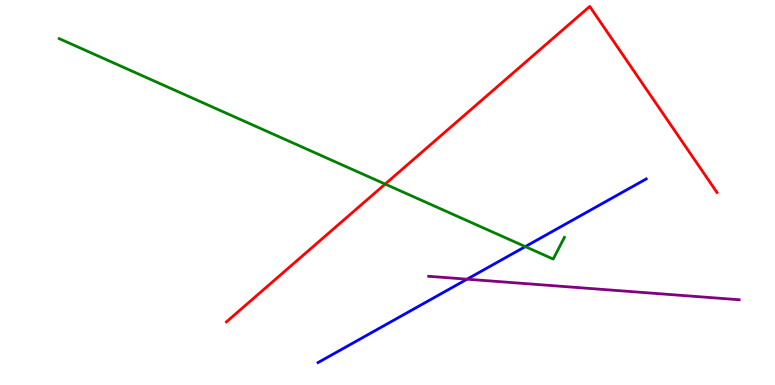[{'lines': ['blue', 'red'], 'intersections': []}, {'lines': ['green', 'red'], 'intersections': [{'x': 4.97, 'y': 5.22}]}, {'lines': ['purple', 'red'], 'intersections': []}, {'lines': ['blue', 'green'], 'intersections': [{'x': 6.78, 'y': 3.59}]}, {'lines': ['blue', 'purple'], 'intersections': [{'x': 6.03, 'y': 2.75}]}, {'lines': ['green', 'purple'], 'intersections': []}]